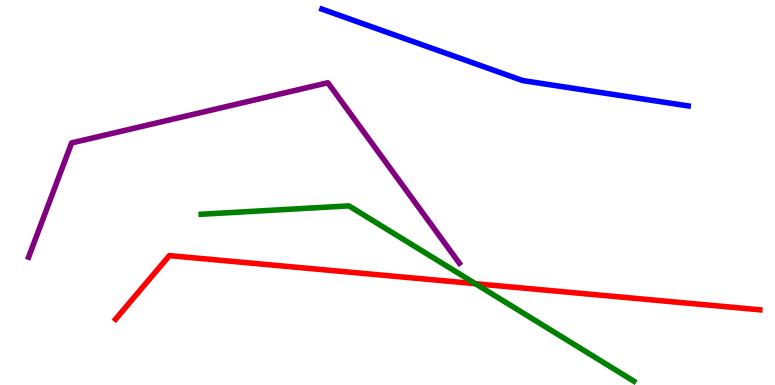[{'lines': ['blue', 'red'], 'intersections': []}, {'lines': ['green', 'red'], 'intersections': [{'x': 6.13, 'y': 2.63}]}, {'lines': ['purple', 'red'], 'intersections': []}, {'lines': ['blue', 'green'], 'intersections': []}, {'lines': ['blue', 'purple'], 'intersections': []}, {'lines': ['green', 'purple'], 'intersections': []}]